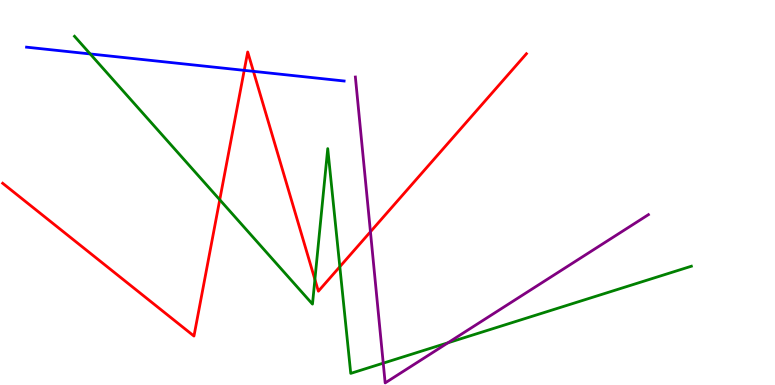[{'lines': ['blue', 'red'], 'intersections': [{'x': 3.15, 'y': 8.17}, {'x': 3.27, 'y': 8.15}]}, {'lines': ['green', 'red'], 'intersections': [{'x': 2.84, 'y': 4.81}, {'x': 4.06, 'y': 2.74}, {'x': 4.38, 'y': 3.07}]}, {'lines': ['purple', 'red'], 'intersections': [{'x': 4.78, 'y': 3.98}]}, {'lines': ['blue', 'green'], 'intersections': [{'x': 1.16, 'y': 8.6}]}, {'lines': ['blue', 'purple'], 'intersections': []}, {'lines': ['green', 'purple'], 'intersections': [{'x': 4.94, 'y': 0.567}, {'x': 5.78, 'y': 1.1}]}]